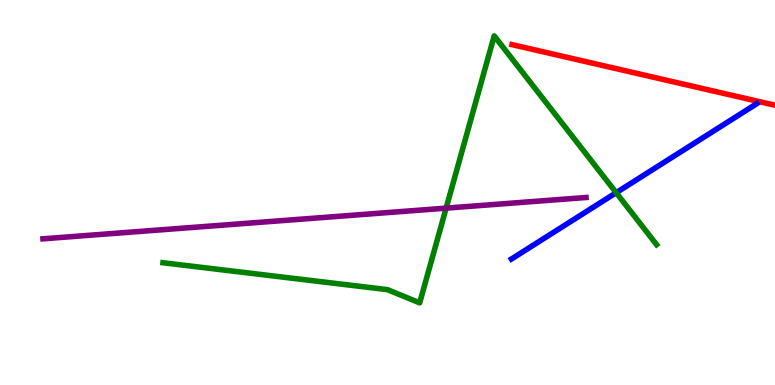[{'lines': ['blue', 'red'], 'intersections': []}, {'lines': ['green', 'red'], 'intersections': []}, {'lines': ['purple', 'red'], 'intersections': []}, {'lines': ['blue', 'green'], 'intersections': [{'x': 7.95, 'y': 4.99}]}, {'lines': ['blue', 'purple'], 'intersections': []}, {'lines': ['green', 'purple'], 'intersections': [{'x': 5.76, 'y': 4.59}]}]